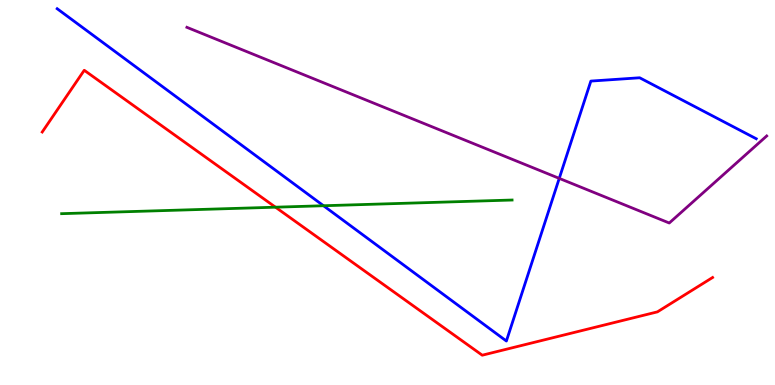[{'lines': ['blue', 'red'], 'intersections': []}, {'lines': ['green', 'red'], 'intersections': [{'x': 3.55, 'y': 4.62}]}, {'lines': ['purple', 'red'], 'intersections': []}, {'lines': ['blue', 'green'], 'intersections': [{'x': 4.17, 'y': 4.66}]}, {'lines': ['blue', 'purple'], 'intersections': [{'x': 7.22, 'y': 5.37}]}, {'lines': ['green', 'purple'], 'intersections': []}]